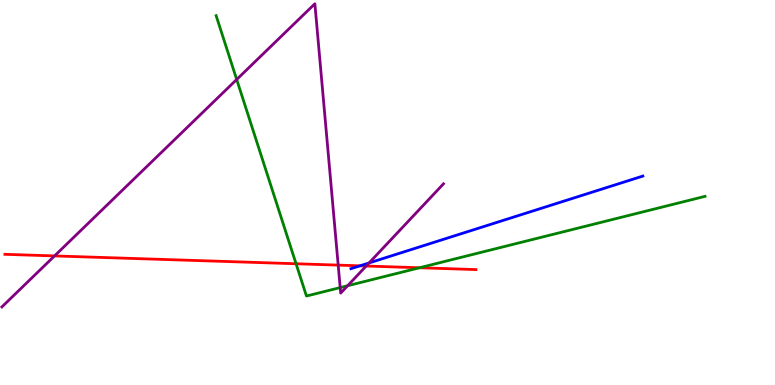[{'lines': ['blue', 'red'], 'intersections': [{'x': 4.64, 'y': 3.1}]}, {'lines': ['green', 'red'], 'intersections': [{'x': 3.82, 'y': 3.15}, {'x': 5.41, 'y': 3.05}]}, {'lines': ['purple', 'red'], 'intersections': [{'x': 0.704, 'y': 3.35}, {'x': 4.36, 'y': 3.11}, {'x': 4.72, 'y': 3.09}]}, {'lines': ['blue', 'green'], 'intersections': []}, {'lines': ['blue', 'purple'], 'intersections': [{'x': 4.76, 'y': 3.17}]}, {'lines': ['green', 'purple'], 'intersections': [{'x': 3.05, 'y': 7.94}, {'x': 4.39, 'y': 2.53}, {'x': 4.49, 'y': 2.58}]}]